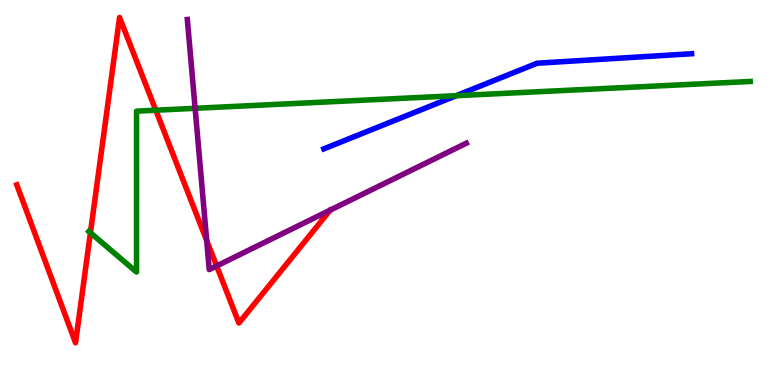[{'lines': ['blue', 'red'], 'intersections': []}, {'lines': ['green', 'red'], 'intersections': [{'x': 1.17, 'y': 3.95}, {'x': 2.01, 'y': 7.14}]}, {'lines': ['purple', 'red'], 'intersections': [{'x': 2.67, 'y': 3.75}, {'x': 2.8, 'y': 3.09}]}, {'lines': ['blue', 'green'], 'intersections': [{'x': 5.89, 'y': 7.51}]}, {'lines': ['blue', 'purple'], 'intersections': []}, {'lines': ['green', 'purple'], 'intersections': [{'x': 2.52, 'y': 7.19}]}]